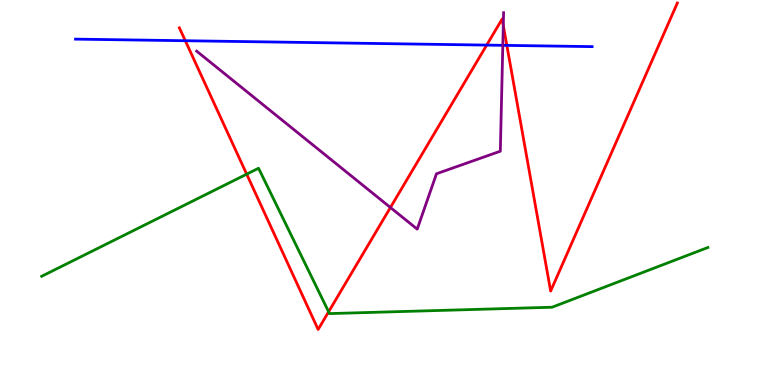[{'lines': ['blue', 'red'], 'intersections': [{'x': 2.39, 'y': 8.94}, {'x': 6.28, 'y': 8.83}, {'x': 6.54, 'y': 8.82}]}, {'lines': ['green', 'red'], 'intersections': [{'x': 3.18, 'y': 5.48}, {'x': 4.24, 'y': 1.9}]}, {'lines': ['purple', 'red'], 'intersections': [{'x': 5.04, 'y': 4.61}, {'x': 6.49, 'y': 9.34}]}, {'lines': ['blue', 'green'], 'intersections': []}, {'lines': ['blue', 'purple'], 'intersections': [{'x': 6.49, 'y': 8.82}]}, {'lines': ['green', 'purple'], 'intersections': []}]